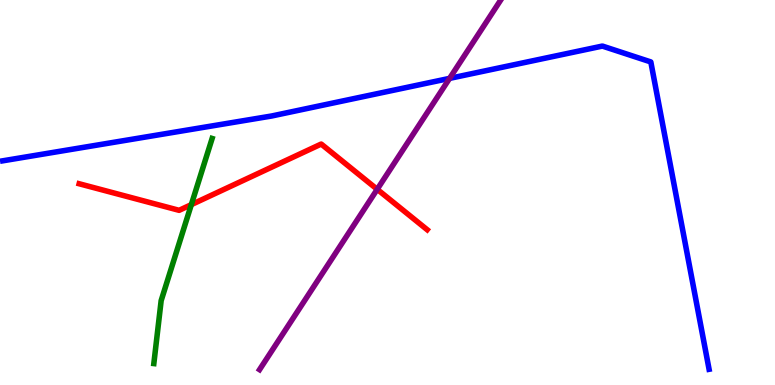[{'lines': ['blue', 'red'], 'intersections': []}, {'lines': ['green', 'red'], 'intersections': [{'x': 2.47, 'y': 4.68}]}, {'lines': ['purple', 'red'], 'intersections': [{'x': 4.87, 'y': 5.08}]}, {'lines': ['blue', 'green'], 'intersections': []}, {'lines': ['blue', 'purple'], 'intersections': [{'x': 5.8, 'y': 7.96}]}, {'lines': ['green', 'purple'], 'intersections': []}]